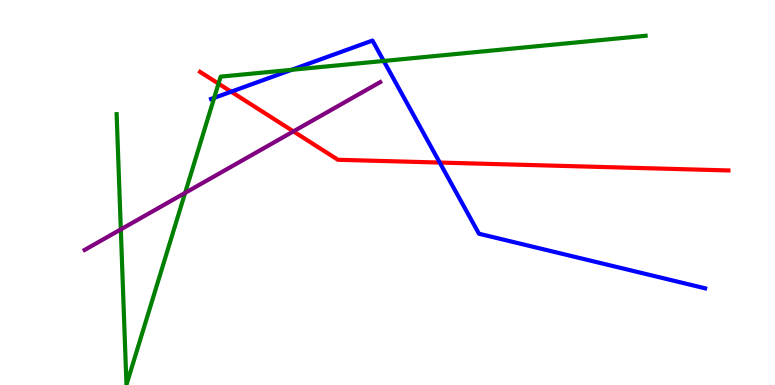[{'lines': ['blue', 'red'], 'intersections': [{'x': 2.98, 'y': 7.62}, {'x': 5.67, 'y': 5.78}]}, {'lines': ['green', 'red'], 'intersections': [{'x': 2.82, 'y': 7.83}]}, {'lines': ['purple', 'red'], 'intersections': [{'x': 3.79, 'y': 6.59}]}, {'lines': ['blue', 'green'], 'intersections': [{'x': 2.76, 'y': 7.46}, {'x': 3.76, 'y': 8.19}, {'x': 4.95, 'y': 8.42}]}, {'lines': ['blue', 'purple'], 'intersections': []}, {'lines': ['green', 'purple'], 'intersections': [{'x': 1.56, 'y': 4.04}, {'x': 2.39, 'y': 4.99}]}]